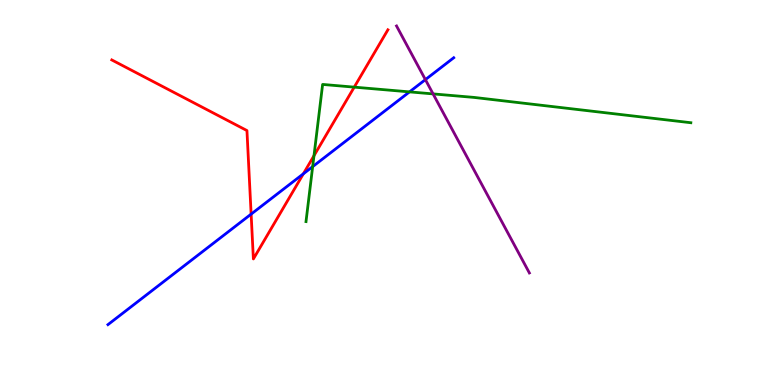[{'lines': ['blue', 'red'], 'intersections': [{'x': 3.24, 'y': 4.44}, {'x': 3.91, 'y': 5.49}]}, {'lines': ['green', 'red'], 'intersections': [{'x': 4.05, 'y': 5.96}, {'x': 4.57, 'y': 7.74}]}, {'lines': ['purple', 'red'], 'intersections': []}, {'lines': ['blue', 'green'], 'intersections': [{'x': 4.03, 'y': 5.67}, {'x': 5.28, 'y': 7.61}]}, {'lines': ['blue', 'purple'], 'intersections': [{'x': 5.49, 'y': 7.93}]}, {'lines': ['green', 'purple'], 'intersections': [{'x': 5.59, 'y': 7.56}]}]